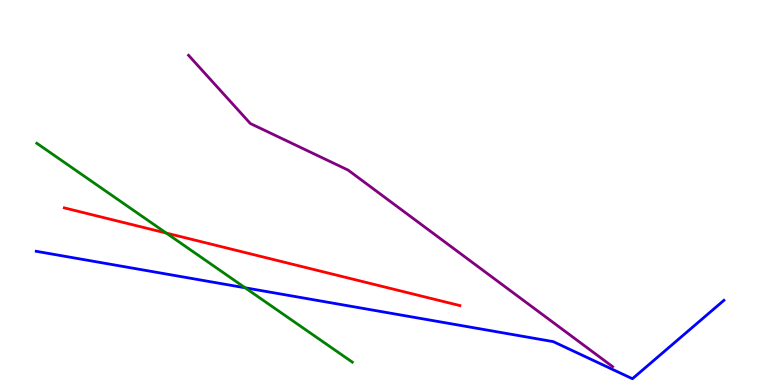[{'lines': ['blue', 'red'], 'intersections': []}, {'lines': ['green', 'red'], 'intersections': [{'x': 2.15, 'y': 3.95}]}, {'lines': ['purple', 'red'], 'intersections': []}, {'lines': ['blue', 'green'], 'intersections': [{'x': 3.16, 'y': 2.52}]}, {'lines': ['blue', 'purple'], 'intersections': []}, {'lines': ['green', 'purple'], 'intersections': []}]